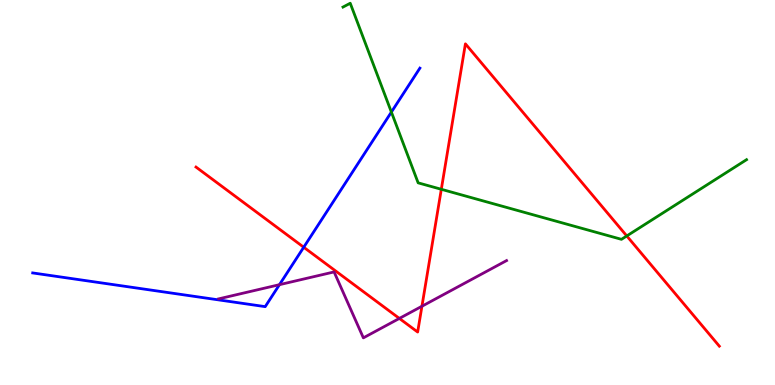[{'lines': ['blue', 'red'], 'intersections': [{'x': 3.92, 'y': 3.58}]}, {'lines': ['green', 'red'], 'intersections': [{'x': 5.69, 'y': 5.08}, {'x': 8.09, 'y': 3.87}]}, {'lines': ['purple', 'red'], 'intersections': [{'x': 5.15, 'y': 1.73}, {'x': 5.44, 'y': 2.05}]}, {'lines': ['blue', 'green'], 'intersections': [{'x': 5.05, 'y': 7.09}]}, {'lines': ['blue', 'purple'], 'intersections': [{'x': 3.61, 'y': 2.61}]}, {'lines': ['green', 'purple'], 'intersections': []}]